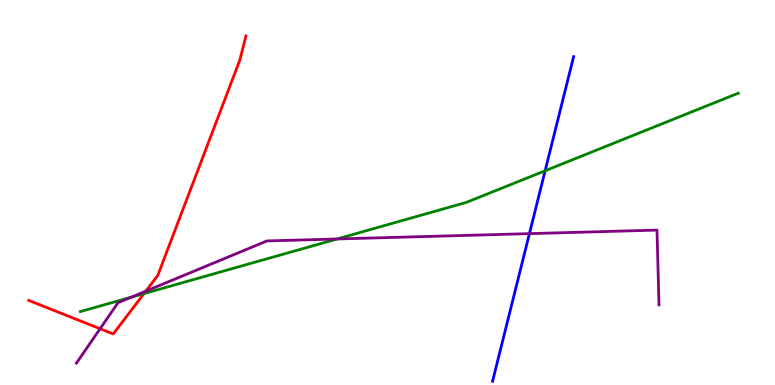[{'lines': ['blue', 'red'], 'intersections': []}, {'lines': ['green', 'red'], 'intersections': [{'x': 1.86, 'y': 2.37}]}, {'lines': ['purple', 'red'], 'intersections': [{'x': 1.29, 'y': 1.46}, {'x': 1.88, 'y': 2.44}]}, {'lines': ['blue', 'green'], 'intersections': [{'x': 7.03, 'y': 5.56}]}, {'lines': ['blue', 'purple'], 'intersections': [{'x': 6.83, 'y': 3.93}]}, {'lines': ['green', 'purple'], 'intersections': [{'x': 1.69, 'y': 2.28}, {'x': 4.35, 'y': 3.79}]}]